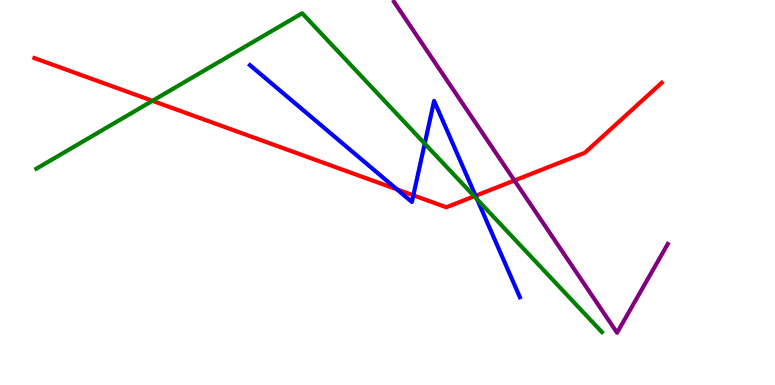[{'lines': ['blue', 'red'], 'intersections': [{'x': 5.12, 'y': 5.08}, {'x': 5.33, 'y': 4.93}, {'x': 6.14, 'y': 4.92}]}, {'lines': ['green', 'red'], 'intersections': [{'x': 1.97, 'y': 7.38}, {'x': 6.12, 'y': 4.9}]}, {'lines': ['purple', 'red'], 'intersections': [{'x': 6.64, 'y': 5.31}]}, {'lines': ['blue', 'green'], 'intersections': [{'x': 5.48, 'y': 6.27}, {'x': 6.16, 'y': 4.82}]}, {'lines': ['blue', 'purple'], 'intersections': []}, {'lines': ['green', 'purple'], 'intersections': []}]